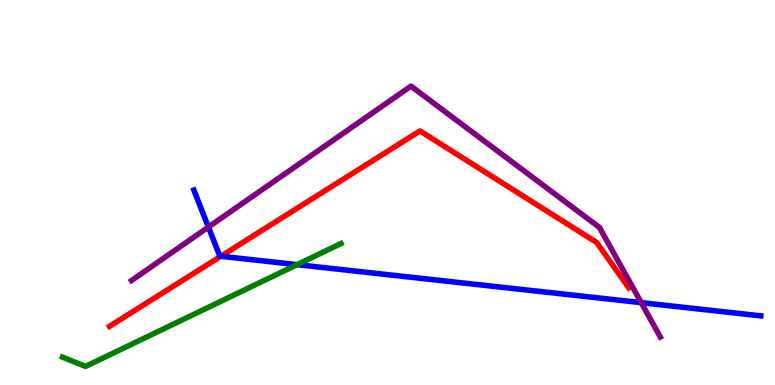[{'lines': ['blue', 'red'], 'intersections': [{'x': 2.85, 'y': 3.34}]}, {'lines': ['green', 'red'], 'intersections': []}, {'lines': ['purple', 'red'], 'intersections': []}, {'lines': ['blue', 'green'], 'intersections': [{'x': 3.83, 'y': 3.13}]}, {'lines': ['blue', 'purple'], 'intersections': [{'x': 2.69, 'y': 4.1}, {'x': 8.27, 'y': 2.14}]}, {'lines': ['green', 'purple'], 'intersections': []}]